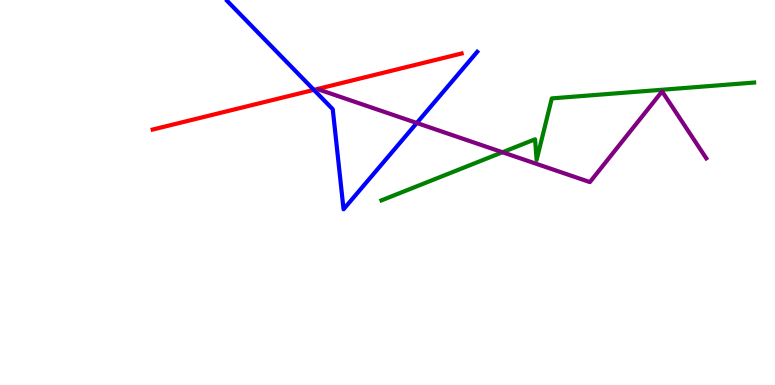[{'lines': ['blue', 'red'], 'intersections': [{'x': 4.05, 'y': 7.67}]}, {'lines': ['green', 'red'], 'intersections': []}, {'lines': ['purple', 'red'], 'intersections': []}, {'lines': ['blue', 'green'], 'intersections': []}, {'lines': ['blue', 'purple'], 'intersections': [{'x': 5.38, 'y': 6.81}]}, {'lines': ['green', 'purple'], 'intersections': [{'x': 6.48, 'y': 6.05}]}]